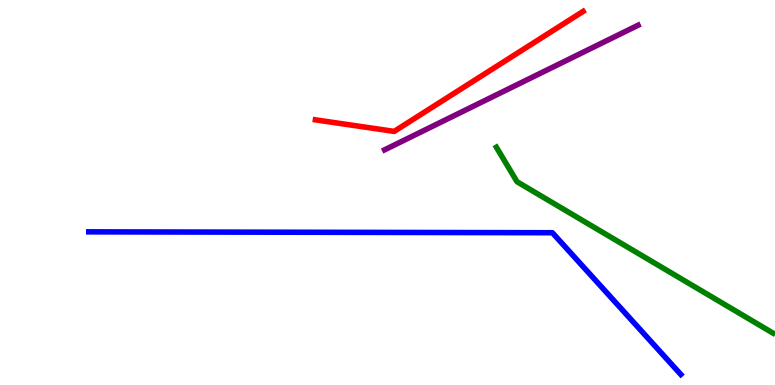[{'lines': ['blue', 'red'], 'intersections': []}, {'lines': ['green', 'red'], 'intersections': []}, {'lines': ['purple', 'red'], 'intersections': []}, {'lines': ['blue', 'green'], 'intersections': []}, {'lines': ['blue', 'purple'], 'intersections': []}, {'lines': ['green', 'purple'], 'intersections': []}]